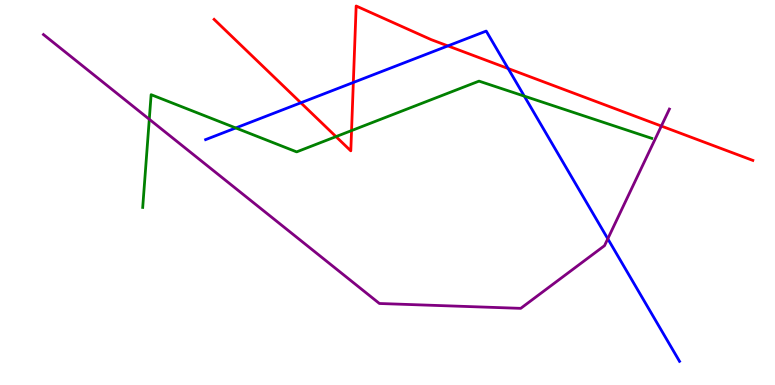[{'lines': ['blue', 'red'], 'intersections': [{'x': 3.88, 'y': 7.33}, {'x': 4.56, 'y': 7.86}, {'x': 5.78, 'y': 8.81}, {'x': 6.56, 'y': 8.22}]}, {'lines': ['green', 'red'], 'intersections': [{'x': 4.34, 'y': 6.45}, {'x': 4.54, 'y': 6.61}]}, {'lines': ['purple', 'red'], 'intersections': [{'x': 8.53, 'y': 6.73}]}, {'lines': ['blue', 'green'], 'intersections': [{'x': 3.04, 'y': 6.68}, {'x': 6.77, 'y': 7.5}]}, {'lines': ['blue', 'purple'], 'intersections': [{'x': 7.84, 'y': 3.8}]}, {'lines': ['green', 'purple'], 'intersections': [{'x': 1.93, 'y': 6.9}]}]